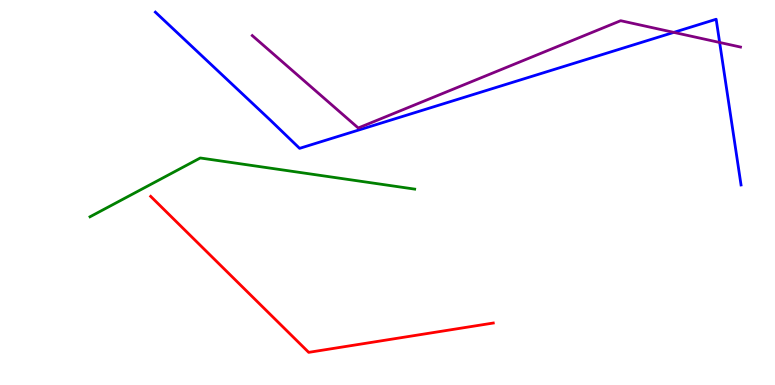[{'lines': ['blue', 'red'], 'intersections': []}, {'lines': ['green', 'red'], 'intersections': []}, {'lines': ['purple', 'red'], 'intersections': []}, {'lines': ['blue', 'green'], 'intersections': []}, {'lines': ['blue', 'purple'], 'intersections': [{'x': 8.69, 'y': 9.16}, {'x': 9.29, 'y': 8.9}]}, {'lines': ['green', 'purple'], 'intersections': []}]